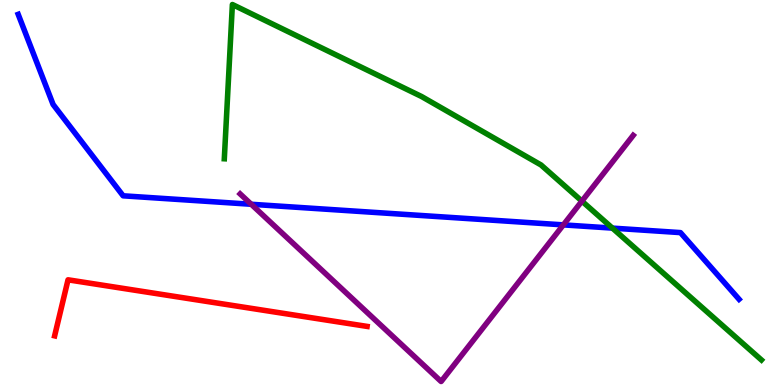[{'lines': ['blue', 'red'], 'intersections': []}, {'lines': ['green', 'red'], 'intersections': []}, {'lines': ['purple', 'red'], 'intersections': []}, {'lines': ['blue', 'green'], 'intersections': [{'x': 7.9, 'y': 4.07}]}, {'lines': ['blue', 'purple'], 'intersections': [{'x': 3.24, 'y': 4.69}, {'x': 7.27, 'y': 4.16}]}, {'lines': ['green', 'purple'], 'intersections': [{'x': 7.51, 'y': 4.78}]}]